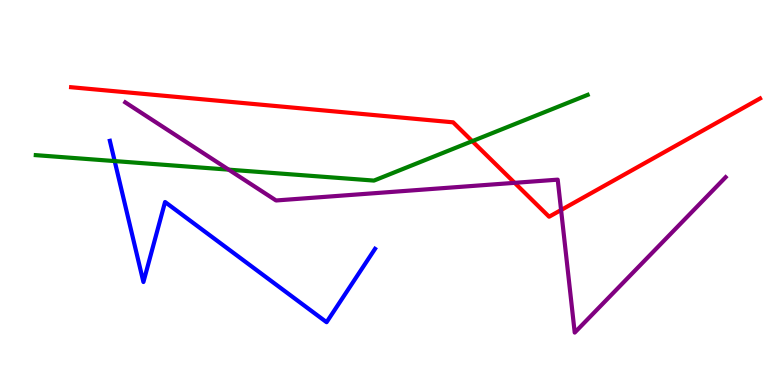[{'lines': ['blue', 'red'], 'intersections': []}, {'lines': ['green', 'red'], 'intersections': [{'x': 6.09, 'y': 6.33}]}, {'lines': ['purple', 'red'], 'intersections': [{'x': 6.64, 'y': 5.25}, {'x': 7.24, 'y': 4.55}]}, {'lines': ['blue', 'green'], 'intersections': [{'x': 1.48, 'y': 5.82}]}, {'lines': ['blue', 'purple'], 'intersections': []}, {'lines': ['green', 'purple'], 'intersections': [{'x': 2.95, 'y': 5.59}]}]